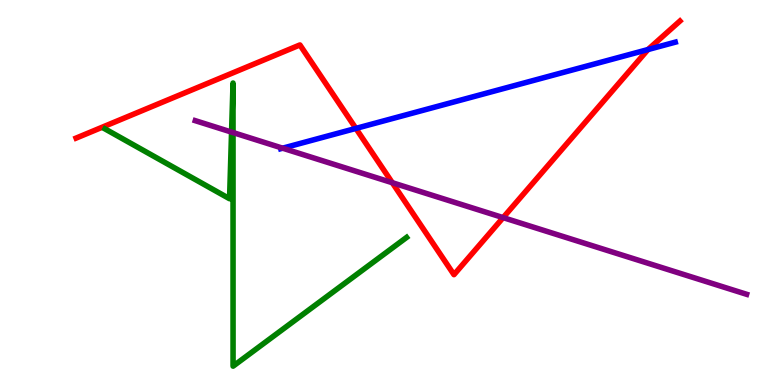[{'lines': ['blue', 'red'], 'intersections': [{'x': 4.59, 'y': 6.66}, {'x': 8.36, 'y': 8.71}]}, {'lines': ['green', 'red'], 'intersections': []}, {'lines': ['purple', 'red'], 'intersections': [{'x': 5.06, 'y': 5.25}, {'x': 6.49, 'y': 4.35}]}, {'lines': ['blue', 'green'], 'intersections': []}, {'lines': ['blue', 'purple'], 'intersections': [{'x': 3.65, 'y': 6.15}]}, {'lines': ['green', 'purple'], 'intersections': [{'x': 2.99, 'y': 6.57}, {'x': 3.01, 'y': 6.56}]}]